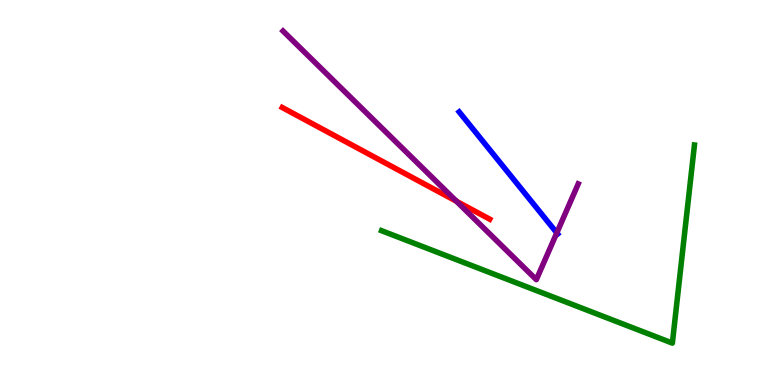[{'lines': ['blue', 'red'], 'intersections': []}, {'lines': ['green', 'red'], 'intersections': []}, {'lines': ['purple', 'red'], 'intersections': [{'x': 5.89, 'y': 4.77}]}, {'lines': ['blue', 'green'], 'intersections': []}, {'lines': ['blue', 'purple'], 'intersections': [{'x': 7.18, 'y': 3.95}]}, {'lines': ['green', 'purple'], 'intersections': []}]